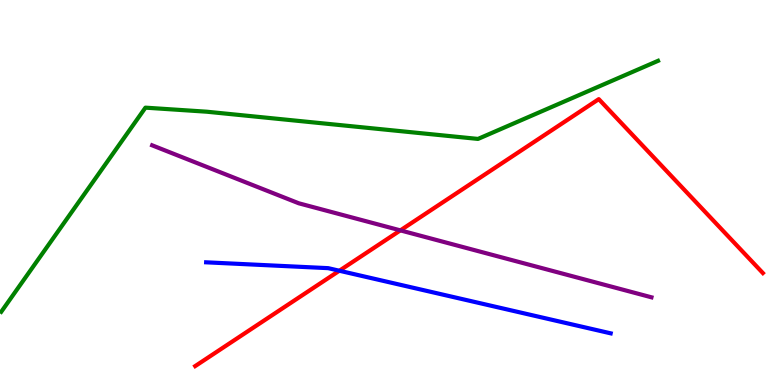[{'lines': ['blue', 'red'], 'intersections': [{'x': 4.38, 'y': 2.97}]}, {'lines': ['green', 'red'], 'intersections': []}, {'lines': ['purple', 'red'], 'intersections': [{'x': 5.17, 'y': 4.02}]}, {'lines': ['blue', 'green'], 'intersections': []}, {'lines': ['blue', 'purple'], 'intersections': []}, {'lines': ['green', 'purple'], 'intersections': []}]